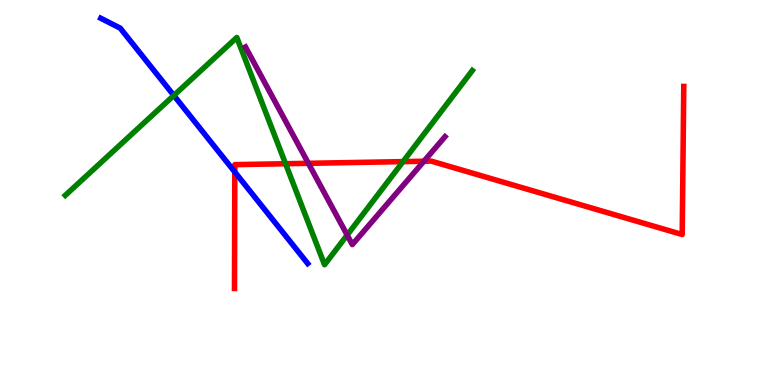[{'lines': ['blue', 'red'], 'intersections': [{'x': 3.03, 'y': 5.53}]}, {'lines': ['green', 'red'], 'intersections': [{'x': 3.68, 'y': 5.75}, {'x': 5.2, 'y': 5.8}]}, {'lines': ['purple', 'red'], 'intersections': [{'x': 3.98, 'y': 5.76}, {'x': 5.47, 'y': 5.81}]}, {'lines': ['blue', 'green'], 'intersections': [{'x': 2.24, 'y': 7.52}]}, {'lines': ['blue', 'purple'], 'intersections': []}, {'lines': ['green', 'purple'], 'intersections': [{'x': 4.48, 'y': 3.89}]}]